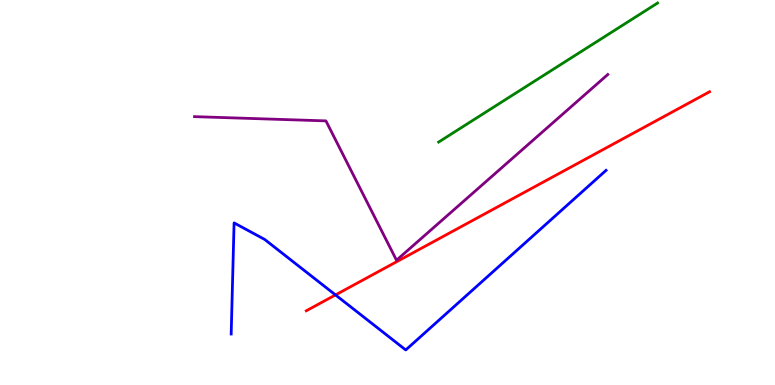[{'lines': ['blue', 'red'], 'intersections': [{'x': 4.33, 'y': 2.34}]}, {'lines': ['green', 'red'], 'intersections': []}, {'lines': ['purple', 'red'], 'intersections': []}, {'lines': ['blue', 'green'], 'intersections': []}, {'lines': ['blue', 'purple'], 'intersections': []}, {'lines': ['green', 'purple'], 'intersections': []}]